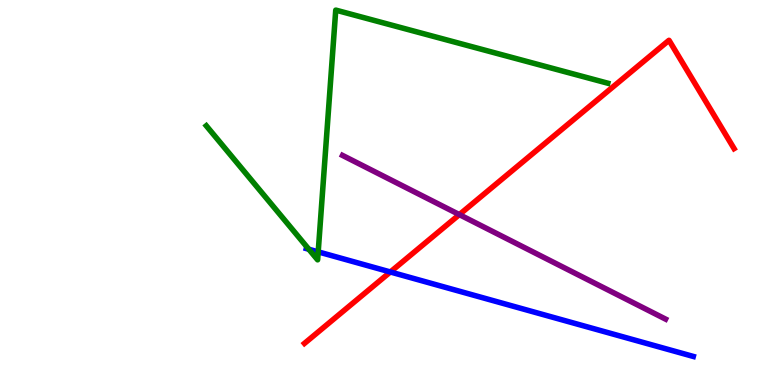[{'lines': ['blue', 'red'], 'intersections': [{'x': 5.04, 'y': 2.94}]}, {'lines': ['green', 'red'], 'intersections': []}, {'lines': ['purple', 'red'], 'intersections': [{'x': 5.93, 'y': 4.43}]}, {'lines': ['blue', 'green'], 'intersections': [{'x': 3.99, 'y': 3.53}, {'x': 4.11, 'y': 3.46}]}, {'lines': ['blue', 'purple'], 'intersections': []}, {'lines': ['green', 'purple'], 'intersections': []}]